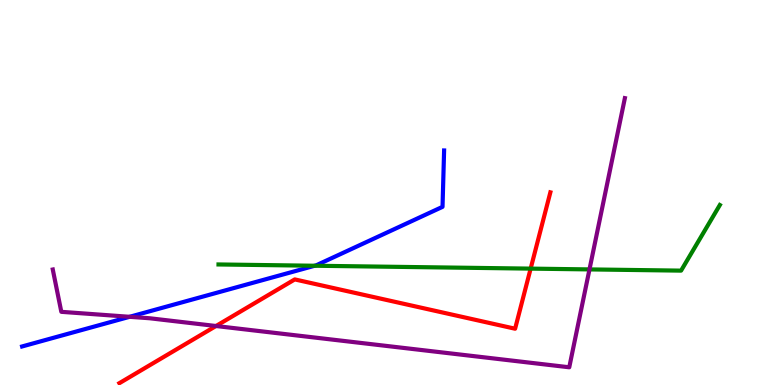[{'lines': ['blue', 'red'], 'intersections': []}, {'lines': ['green', 'red'], 'intersections': [{'x': 6.85, 'y': 3.02}]}, {'lines': ['purple', 'red'], 'intersections': [{'x': 2.79, 'y': 1.53}]}, {'lines': ['blue', 'green'], 'intersections': [{'x': 4.06, 'y': 3.1}]}, {'lines': ['blue', 'purple'], 'intersections': [{'x': 1.67, 'y': 1.77}]}, {'lines': ['green', 'purple'], 'intersections': [{'x': 7.61, 'y': 3.0}]}]